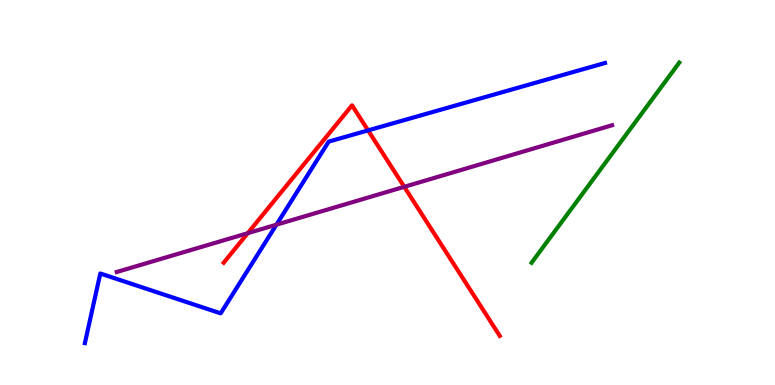[{'lines': ['blue', 'red'], 'intersections': [{'x': 4.75, 'y': 6.61}]}, {'lines': ['green', 'red'], 'intersections': []}, {'lines': ['purple', 'red'], 'intersections': [{'x': 3.2, 'y': 3.94}, {'x': 5.22, 'y': 5.15}]}, {'lines': ['blue', 'green'], 'intersections': []}, {'lines': ['blue', 'purple'], 'intersections': [{'x': 3.57, 'y': 4.16}]}, {'lines': ['green', 'purple'], 'intersections': []}]